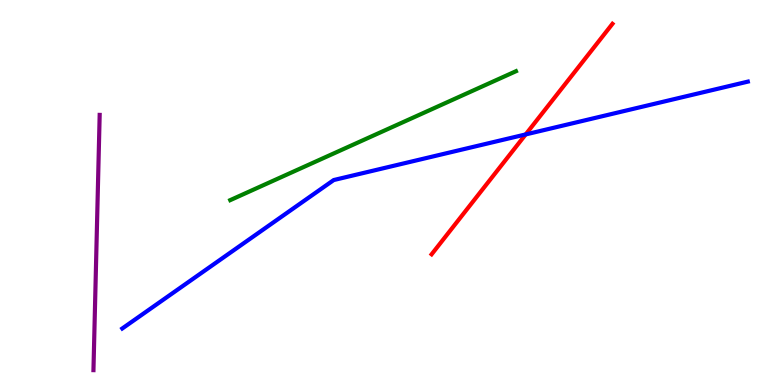[{'lines': ['blue', 'red'], 'intersections': [{'x': 6.78, 'y': 6.51}]}, {'lines': ['green', 'red'], 'intersections': []}, {'lines': ['purple', 'red'], 'intersections': []}, {'lines': ['blue', 'green'], 'intersections': []}, {'lines': ['blue', 'purple'], 'intersections': []}, {'lines': ['green', 'purple'], 'intersections': []}]